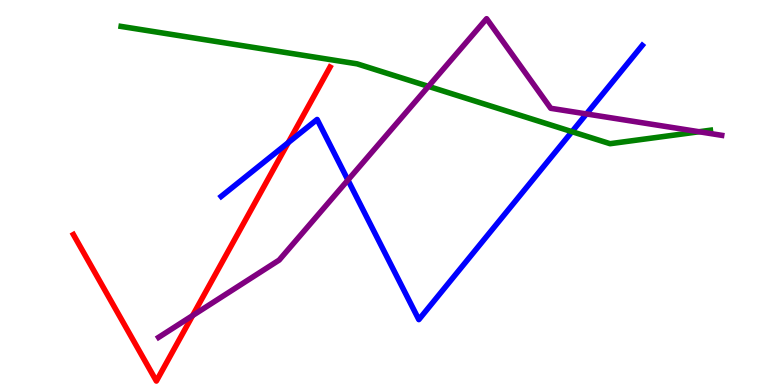[{'lines': ['blue', 'red'], 'intersections': [{'x': 3.72, 'y': 6.29}]}, {'lines': ['green', 'red'], 'intersections': []}, {'lines': ['purple', 'red'], 'intersections': [{'x': 2.48, 'y': 1.8}]}, {'lines': ['blue', 'green'], 'intersections': [{'x': 7.38, 'y': 6.58}]}, {'lines': ['blue', 'purple'], 'intersections': [{'x': 4.49, 'y': 5.32}, {'x': 7.57, 'y': 7.04}]}, {'lines': ['green', 'purple'], 'intersections': [{'x': 5.53, 'y': 7.76}, {'x': 9.02, 'y': 6.58}]}]